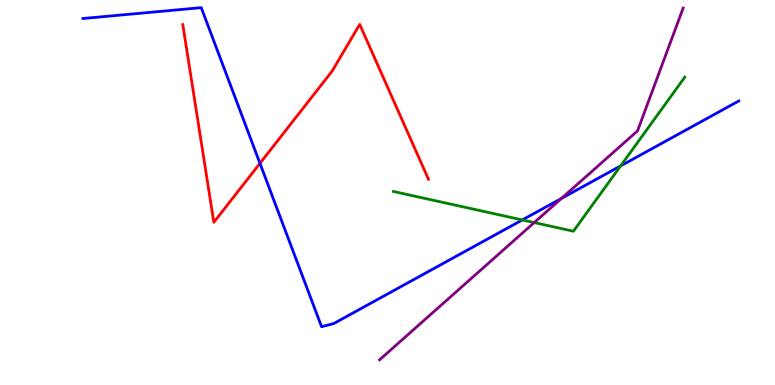[{'lines': ['blue', 'red'], 'intersections': [{'x': 3.35, 'y': 5.76}]}, {'lines': ['green', 'red'], 'intersections': []}, {'lines': ['purple', 'red'], 'intersections': []}, {'lines': ['blue', 'green'], 'intersections': [{'x': 6.74, 'y': 4.29}, {'x': 8.01, 'y': 5.69}]}, {'lines': ['blue', 'purple'], 'intersections': [{'x': 7.24, 'y': 4.85}]}, {'lines': ['green', 'purple'], 'intersections': [{'x': 6.89, 'y': 4.22}]}]